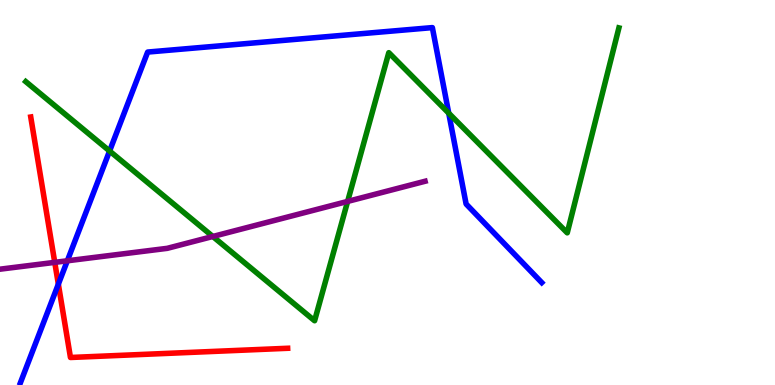[{'lines': ['blue', 'red'], 'intersections': [{'x': 0.753, 'y': 2.62}]}, {'lines': ['green', 'red'], 'intersections': []}, {'lines': ['purple', 'red'], 'intersections': [{'x': 0.706, 'y': 3.19}]}, {'lines': ['blue', 'green'], 'intersections': [{'x': 1.41, 'y': 6.08}, {'x': 5.79, 'y': 7.06}]}, {'lines': ['blue', 'purple'], 'intersections': [{'x': 0.869, 'y': 3.23}]}, {'lines': ['green', 'purple'], 'intersections': [{'x': 2.75, 'y': 3.86}, {'x': 4.49, 'y': 4.77}]}]